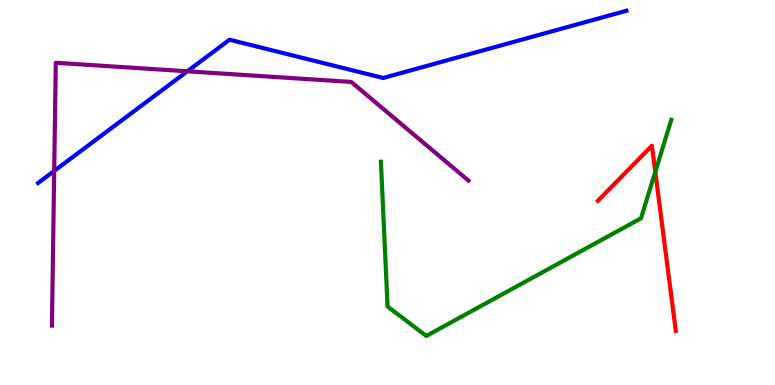[{'lines': ['blue', 'red'], 'intersections': []}, {'lines': ['green', 'red'], 'intersections': [{'x': 8.46, 'y': 5.54}]}, {'lines': ['purple', 'red'], 'intersections': []}, {'lines': ['blue', 'green'], 'intersections': []}, {'lines': ['blue', 'purple'], 'intersections': [{'x': 0.699, 'y': 5.56}, {'x': 2.42, 'y': 8.15}]}, {'lines': ['green', 'purple'], 'intersections': []}]